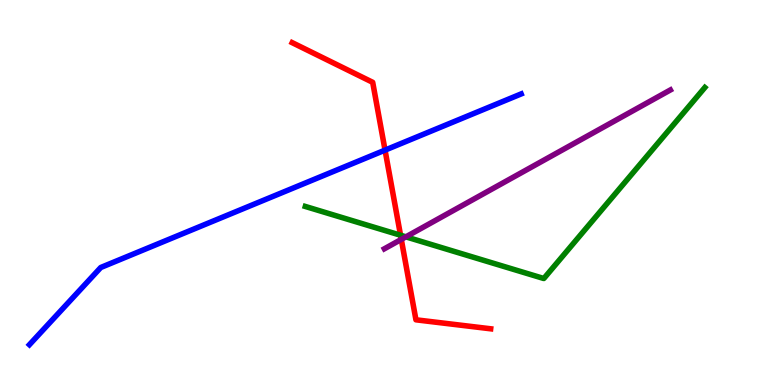[{'lines': ['blue', 'red'], 'intersections': [{'x': 4.97, 'y': 6.1}]}, {'lines': ['green', 'red'], 'intersections': [{'x': 5.17, 'y': 3.89}]}, {'lines': ['purple', 'red'], 'intersections': [{'x': 5.18, 'y': 3.78}]}, {'lines': ['blue', 'green'], 'intersections': []}, {'lines': ['blue', 'purple'], 'intersections': []}, {'lines': ['green', 'purple'], 'intersections': [{'x': 5.24, 'y': 3.85}]}]